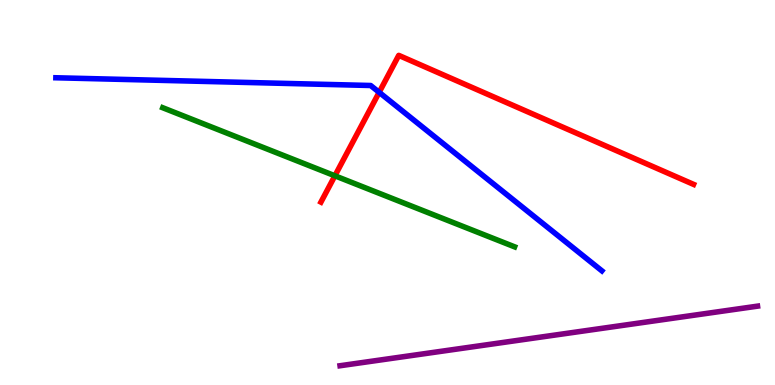[{'lines': ['blue', 'red'], 'intersections': [{'x': 4.89, 'y': 7.6}]}, {'lines': ['green', 'red'], 'intersections': [{'x': 4.32, 'y': 5.43}]}, {'lines': ['purple', 'red'], 'intersections': []}, {'lines': ['blue', 'green'], 'intersections': []}, {'lines': ['blue', 'purple'], 'intersections': []}, {'lines': ['green', 'purple'], 'intersections': []}]